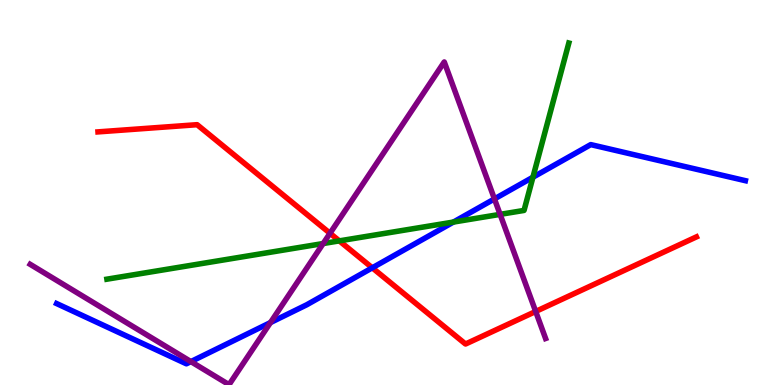[{'lines': ['blue', 'red'], 'intersections': [{'x': 4.8, 'y': 3.04}]}, {'lines': ['green', 'red'], 'intersections': [{'x': 4.38, 'y': 3.74}]}, {'lines': ['purple', 'red'], 'intersections': [{'x': 4.26, 'y': 3.94}, {'x': 6.91, 'y': 1.91}]}, {'lines': ['blue', 'green'], 'intersections': [{'x': 5.85, 'y': 4.23}, {'x': 6.88, 'y': 5.4}]}, {'lines': ['blue', 'purple'], 'intersections': [{'x': 2.46, 'y': 0.608}, {'x': 3.49, 'y': 1.62}, {'x': 6.38, 'y': 4.83}]}, {'lines': ['green', 'purple'], 'intersections': [{'x': 4.17, 'y': 3.67}, {'x': 6.45, 'y': 4.43}]}]